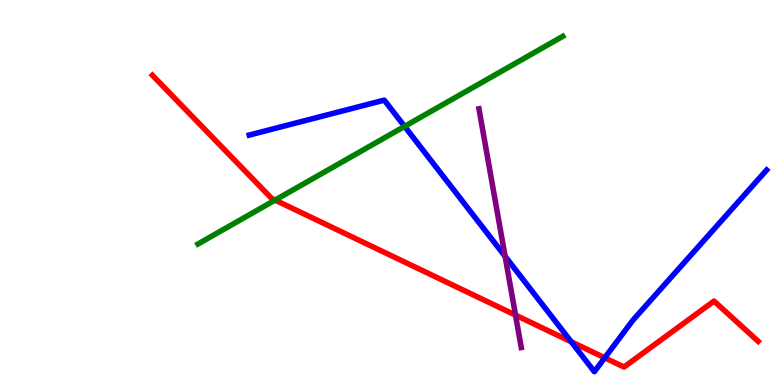[{'lines': ['blue', 'red'], 'intersections': [{'x': 7.37, 'y': 1.12}, {'x': 7.8, 'y': 0.706}]}, {'lines': ['green', 'red'], 'intersections': [{'x': 3.55, 'y': 4.8}]}, {'lines': ['purple', 'red'], 'intersections': [{'x': 6.65, 'y': 1.82}]}, {'lines': ['blue', 'green'], 'intersections': [{'x': 5.22, 'y': 6.72}]}, {'lines': ['blue', 'purple'], 'intersections': [{'x': 6.52, 'y': 3.34}]}, {'lines': ['green', 'purple'], 'intersections': []}]